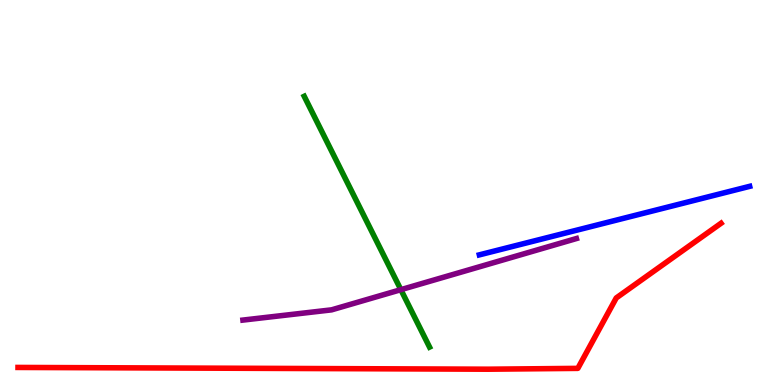[{'lines': ['blue', 'red'], 'intersections': []}, {'lines': ['green', 'red'], 'intersections': []}, {'lines': ['purple', 'red'], 'intersections': []}, {'lines': ['blue', 'green'], 'intersections': []}, {'lines': ['blue', 'purple'], 'intersections': []}, {'lines': ['green', 'purple'], 'intersections': [{'x': 5.17, 'y': 2.48}]}]